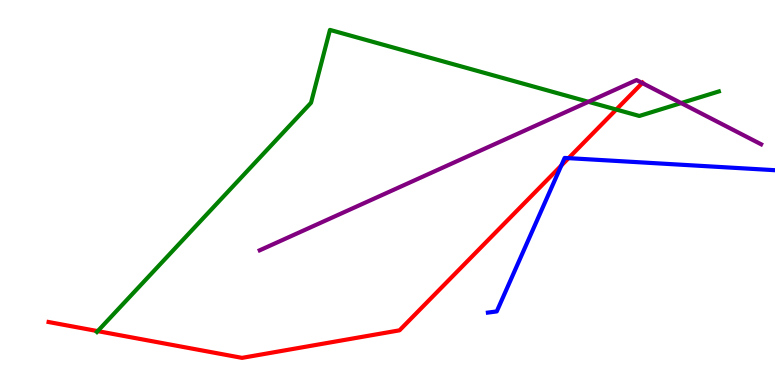[{'lines': ['blue', 'red'], 'intersections': [{'x': 7.24, 'y': 5.7}, {'x': 7.34, 'y': 5.89}]}, {'lines': ['green', 'red'], 'intersections': [{'x': 1.26, 'y': 1.4}, {'x': 7.95, 'y': 7.15}]}, {'lines': ['purple', 'red'], 'intersections': [{'x': 8.29, 'y': 7.84}]}, {'lines': ['blue', 'green'], 'intersections': []}, {'lines': ['blue', 'purple'], 'intersections': []}, {'lines': ['green', 'purple'], 'intersections': [{'x': 7.59, 'y': 7.36}, {'x': 8.79, 'y': 7.32}]}]